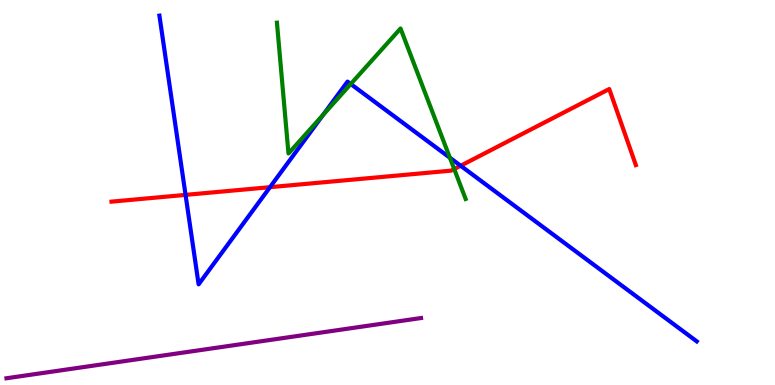[{'lines': ['blue', 'red'], 'intersections': [{'x': 2.39, 'y': 4.94}, {'x': 3.48, 'y': 5.14}, {'x': 5.94, 'y': 5.69}]}, {'lines': ['green', 'red'], 'intersections': [{'x': 5.86, 'y': 5.61}]}, {'lines': ['purple', 'red'], 'intersections': []}, {'lines': ['blue', 'green'], 'intersections': [{'x': 4.17, 'y': 7.02}, {'x': 4.53, 'y': 7.82}, {'x': 5.81, 'y': 5.9}]}, {'lines': ['blue', 'purple'], 'intersections': []}, {'lines': ['green', 'purple'], 'intersections': []}]